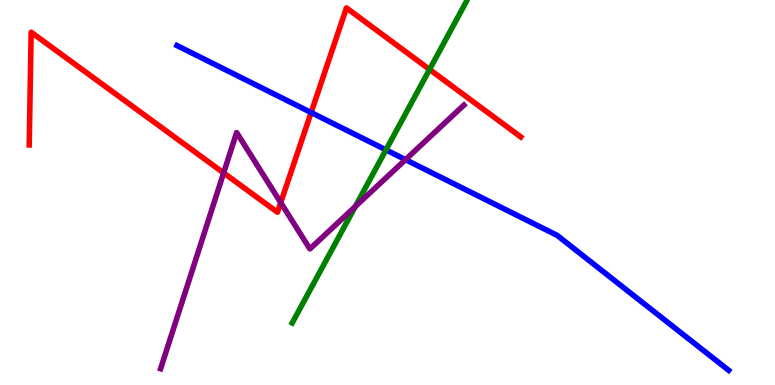[{'lines': ['blue', 'red'], 'intersections': [{'x': 4.01, 'y': 7.08}]}, {'lines': ['green', 'red'], 'intersections': [{'x': 5.54, 'y': 8.2}]}, {'lines': ['purple', 'red'], 'intersections': [{'x': 2.89, 'y': 5.51}, {'x': 3.62, 'y': 4.74}]}, {'lines': ['blue', 'green'], 'intersections': [{'x': 4.98, 'y': 6.11}]}, {'lines': ['blue', 'purple'], 'intersections': [{'x': 5.23, 'y': 5.85}]}, {'lines': ['green', 'purple'], 'intersections': [{'x': 4.58, 'y': 4.63}]}]